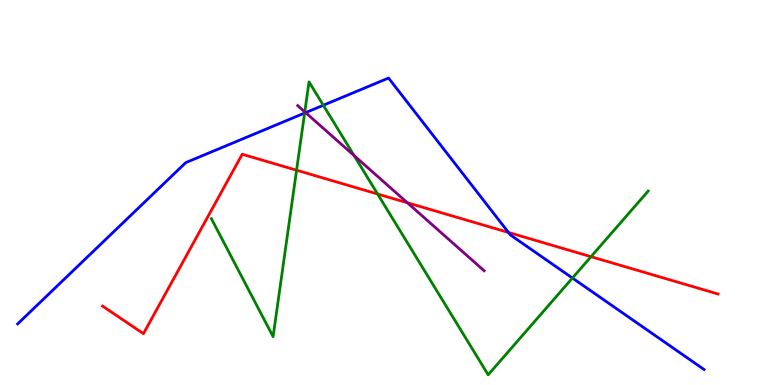[{'lines': ['blue', 'red'], 'intersections': [{'x': 6.56, 'y': 3.96}]}, {'lines': ['green', 'red'], 'intersections': [{'x': 3.83, 'y': 5.58}, {'x': 4.87, 'y': 4.96}, {'x': 7.63, 'y': 3.33}]}, {'lines': ['purple', 'red'], 'intersections': [{'x': 5.26, 'y': 4.73}]}, {'lines': ['blue', 'green'], 'intersections': [{'x': 3.93, 'y': 7.06}, {'x': 4.17, 'y': 7.27}, {'x': 7.39, 'y': 2.78}]}, {'lines': ['blue', 'purple'], 'intersections': [{'x': 3.94, 'y': 7.07}]}, {'lines': ['green', 'purple'], 'intersections': [{'x': 3.93, 'y': 7.09}, {'x': 4.57, 'y': 5.96}]}]